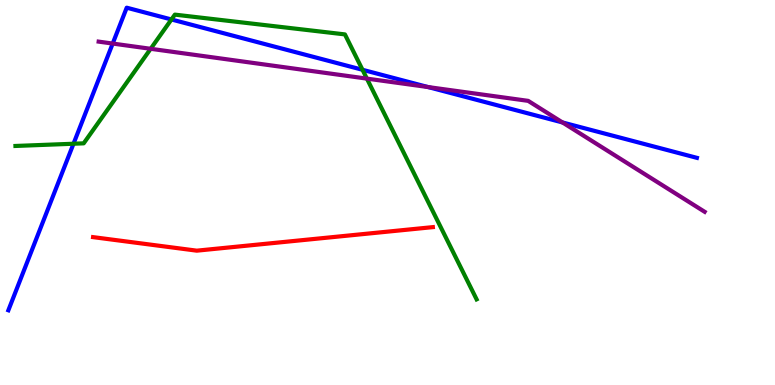[{'lines': ['blue', 'red'], 'intersections': []}, {'lines': ['green', 'red'], 'intersections': []}, {'lines': ['purple', 'red'], 'intersections': []}, {'lines': ['blue', 'green'], 'intersections': [{'x': 0.949, 'y': 6.27}, {'x': 2.21, 'y': 9.49}, {'x': 4.68, 'y': 8.19}]}, {'lines': ['blue', 'purple'], 'intersections': [{'x': 1.45, 'y': 8.87}, {'x': 5.52, 'y': 7.74}, {'x': 7.26, 'y': 6.82}]}, {'lines': ['green', 'purple'], 'intersections': [{'x': 1.94, 'y': 8.73}, {'x': 4.73, 'y': 7.96}]}]